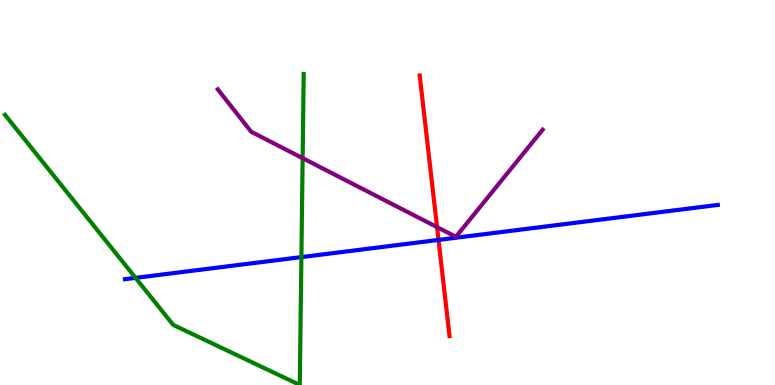[{'lines': ['blue', 'red'], 'intersections': [{'x': 5.66, 'y': 3.77}]}, {'lines': ['green', 'red'], 'intersections': []}, {'lines': ['purple', 'red'], 'intersections': [{'x': 5.64, 'y': 4.1}]}, {'lines': ['blue', 'green'], 'intersections': [{'x': 1.75, 'y': 2.78}, {'x': 3.89, 'y': 3.32}]}, {'lines': ['blue', 'purple'], 'intersections': []}, {'lines': ['green', 'purple'], 'intersections': [{'x': 3.91, 'y': 5.89}]}]